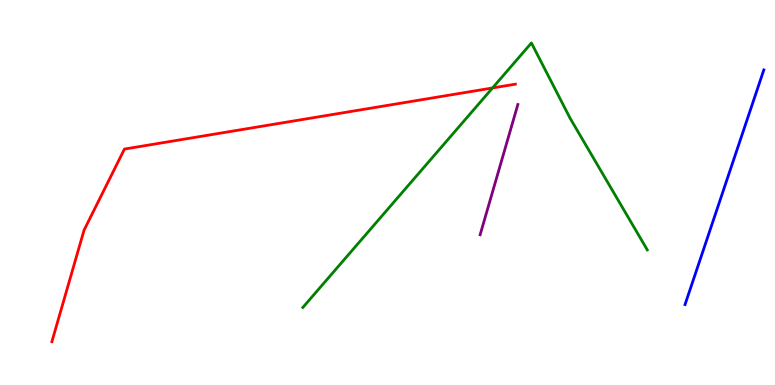[{'lines': ['blue', 'red'], 'intersections': []}, {'lines': ['green', 'red'], 'intersections': [{'x': 6.36, 'y': 7.72}]}, {'lines': ['purple', 'red'], 'intersections': []}, {'lines': ['blue', 'green'], 'intersections': []}, {'lines': ['blue', 'purple'], 'intersections': []}, {'lines': ['green', 'purple'], 'intersections': []}]